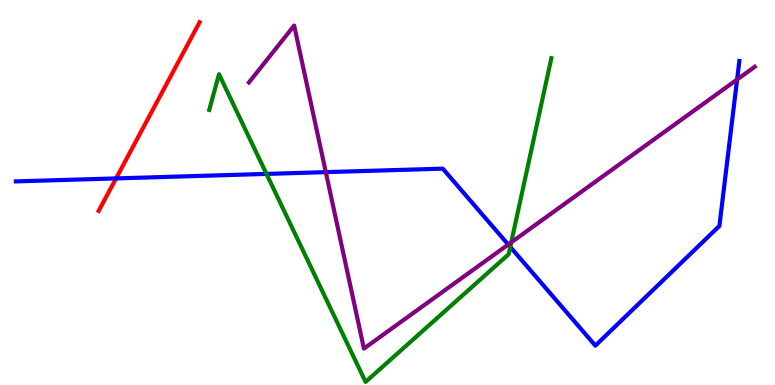[{'lines': ['blue', 'red'], 'intersections': [{'x': 1.5, 'y': 5.37}]}, {'lines': ['green', 'red'], 'intersections': []}, {'lines': ['purple', 'red'], 'intersections': []}, {'lines': ['blue', 'green'], 'intersections': [{'x': 3.44, 'y': 5.48}, {'x': 6.58, 'y': 3.59}]}, {'lines': ['blue', 'purple'], 'intersections': [{'x': 4.2, 'y': 5.53}, {'x': 6.56, 'y': 3.65}, {'x': 9.51, 'y': 7.93}]}, {'lines': ['green', 'purple'], 'intersections': [{'x': 6.6, 'y': 3.7}]}]